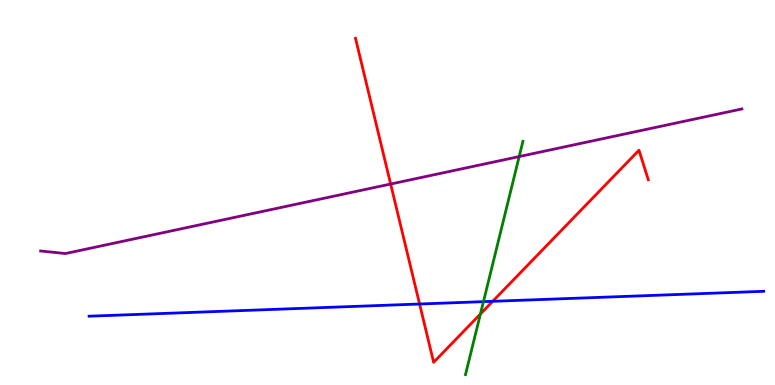[{'lines': ['blue', 'red'], 'intersections': [{'x': 5.41, 'y': 2.1}, {'x': 6.36, 'y': 2.17}]}, {'lines': ['green', 'red'], 'intersections': [{'x': 6.2, 'y': 1.84}]}, {'lines': ['purple', 'red'], 'intersections': [{'x': 5.04, 'y': 5.22}]}, {'lines': ['blue', 'green'], 'intersections': [{'x': 6.24, 'y': 2.16}]}, {'lines': ['blue', 'purple'], 'intersections': []}, {'lines': ['green', 'purple'], 'intersections': [{'x': 6.7, 'y': 5.93}]}]